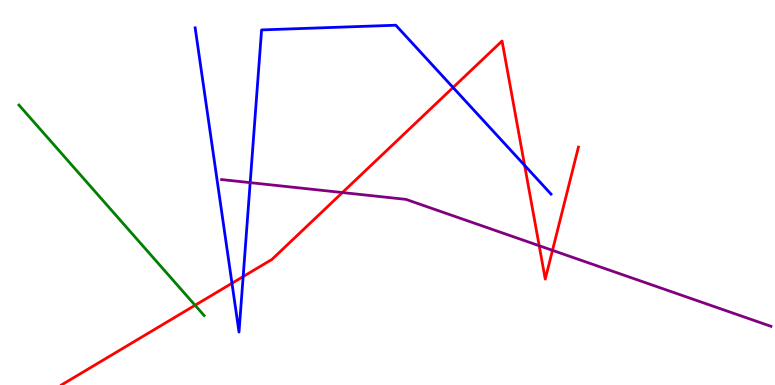[{'lines': ['blue', 'red'], 'intersections': [{'x': 2.99, 'y': 2.64}, {'x': 3.14, 'y': 2.82}, {'x': 5.85, 'y': 7.73}, {'x': 6.77, 'y': 5.7}]}, {'lines': ['green', 'red'], 'intersections': [{'x': 2.52, 'y': 2.07}]}, {'lines': ['purple', 'red'], 'intersections': [{'x': 4.42, 'y': 5.0}, {'x': 6.96, 'y': 3.62}, {'x': 7.13, 'y': 3.5}]}, {'lines': ['blue', 'green'], 'intersections': []}, {'lines': ['blue', 'purple'], 'intersections': [{'x': 3.23, 'y': 5.26}]}, {'lines': ['green', 'purple'], 'intersections': []}]